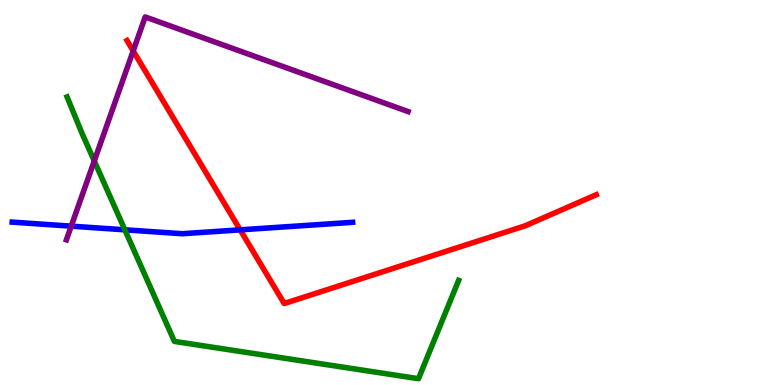[{'lines': ['blue', 'red'], 'intersections': [{'x': 3.1, 'y': 4.03}]}, {'lines': ['green', 'red'], 'intersections': []}, {'lines': ['purple', 'red'], 'intersections': [{'x': 1.72, 'y': 8.68}]}, {'lines': ['blue', 'green'], 'intersections': [{'x': 1.61, 'y': 4.03}]}, {'lines': ['blue', 'purple'], 'intersections': [{'x': 0.919, 'y': 4.13}]}, {'lines': ['green', 'purple'], 'intersections': [{'x': 1.22, 'y': 5.82}]}]